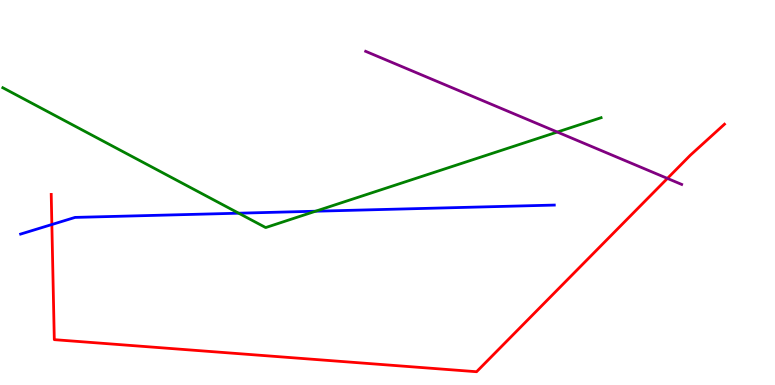[{'lines': ['blue', 'red'], 'intersections': [{'x': 0.669, 'y': 4.17}]}, {'lines': ['green', 'red'], 'intersections': []}, {'lines': ['purple', 'red'], 'intersections': [{'x': 8.61, 'y': 5.37}]}, {'lines': ['blue', 'green'], 'intersections': [{'x': 3.08, 'y': 4.46}, {'x': 4.07, 'y': 4.51}]}, {'lines': ['blue', 'purple'], 'intersections': []}, {'lines': ['green', 'purple'], 'intersections': [{'x': 7.19, 'y': 6.57}]}]